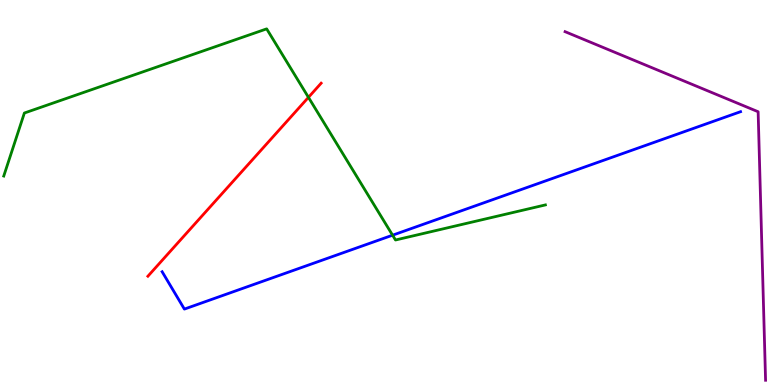[{'lines': ['blue', 'red'], 'intersections': []}, {'lines': ['green', 'red'], 'intersections': [{'x': 3.98, 'y': 7.47}]}, {'lines': ['purple', 'red'], 'intersections': []}, {'lines': ['blue', 'green'], 'intersections': [{'x': 5.07, 'y': 3.89}]}, {'lines': ['blue', 'purple'], 'intersections': []}, {'lines': ['green', 'purple'], 'intersections': []}]